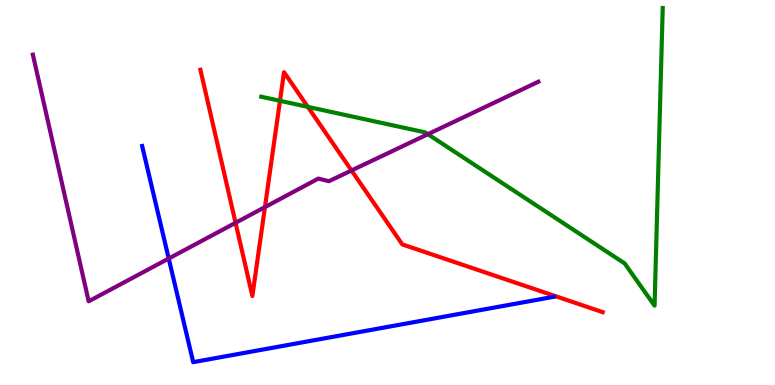[{'lines': ['blue', 'red'], 'intersections': []}, {'lines': ['green', 'red'], 'intersections': [{'x': 3.61, 'y': 7.38}, {'x': 3.97, 'y': 7.22}]}, {'lines': ['purple', 'red'], 'intersections': [{'x': 3.04, 'y': 4.21}, {'x': 3.42, 'y': 4.62}, {'x': 4.54, 'y': 5.57}]}, {'lines': ['blue', 'green'], 'intersections': []}, {'lines': ['blue', 'purple'], 'intersections': [{'x': 2.18, 'y': 3.28}]}, {'lines': ['green', 'purple'], 'intersections': [{'x': 5.52, 'y': 6.51}]}]